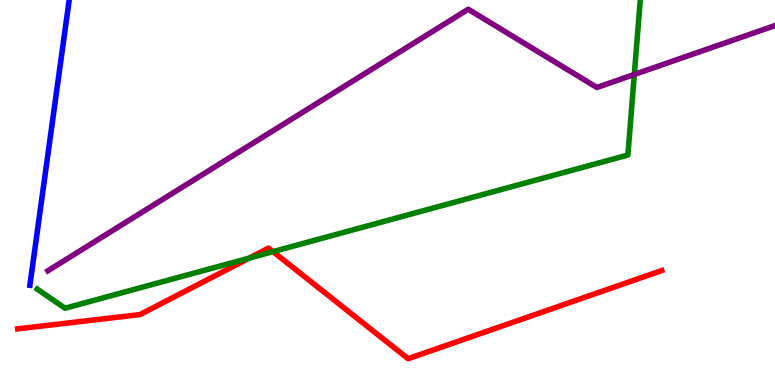[{'lines': ['blue', 'red'], 'intersections': []}, {'lines': ['green', 'red'], 'intersections': [{'x': 3.21, 'y': 3.3}, {'x': 3.52, 'y': 3.46}]}, {'lines': ['purple', 'red'], 'intersections': []}, {'lines': ['blue', 'green'], 'intersections': []}, {'lines': ['blue', 'purple'], 'intersections': []}, {'lines': ['green', 'purple'], 'intersections': [{'x': 8.18, 'y': 8.07}]}]